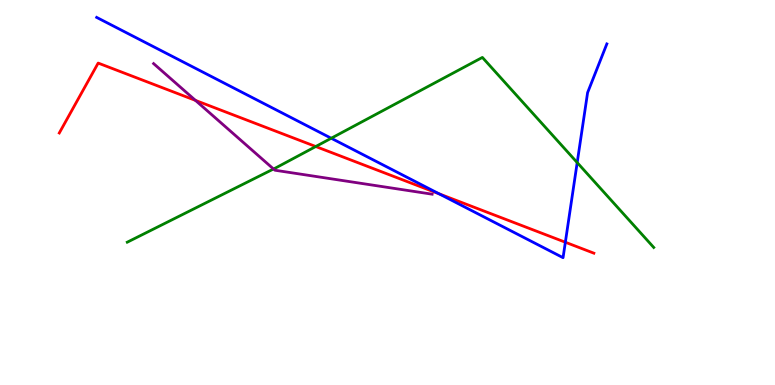[{'lines': ['blue', 'red'], 'intersections': [{'x': 5.67, 'y': 4.97}, {'x': 7.29, 'y': 3.71}]}, {'lines': ['green', 'red'], 'intersections': [{'x': 4.07, 'y': 6.19}]}, {'lines': ['purple', 'red'], 'intersections': [{'x': 2.52, 'y': 7.39}]}, {'lines': ['blue', 'green'], 'intersections': [{'x': 4.27, 'y': 6.41}, {'x': 7.45, 'y': 5.78}]}, {'lines': ['blue', 'purple'], 'intersections': []}, {'lines': ['green', 'purple'], 'intersections': [{'x': 3.53, 'y': 5.61}]}]